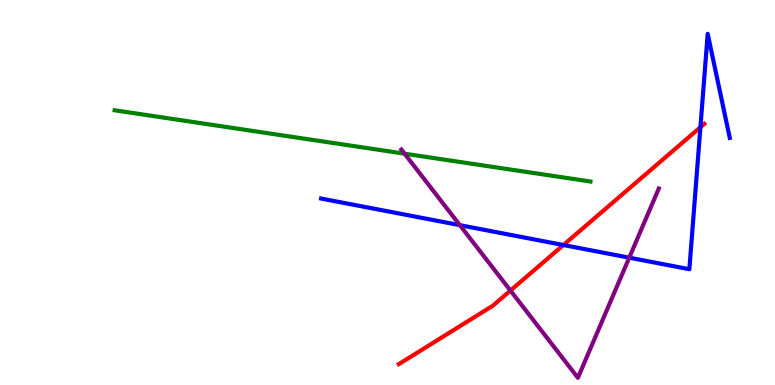[{'lines': ['blue', 'red'], 'intersections': [{'x': 7.27, 'y': 3.64}, {'x': 9.04, 'y': 6.7}]}, {'lines': ['green', 'red'], 'intersections': []}, {'lines': ['purple', 'red'], 'intersections': [{'x': 6.59, 'y': 2.45}]}, {'lines': ['blue', 'green'], 'intersections': []}, {'lines': ['blue', 'purple'], 'intersections': [{'x': 5.93, 'y': 4.15}, {'x': 8.12, 'y': 3.31}]}, {'lines': ['green', 'purple'], 'intersections': [{'x': 5.22, 'y': 6.01}]}]